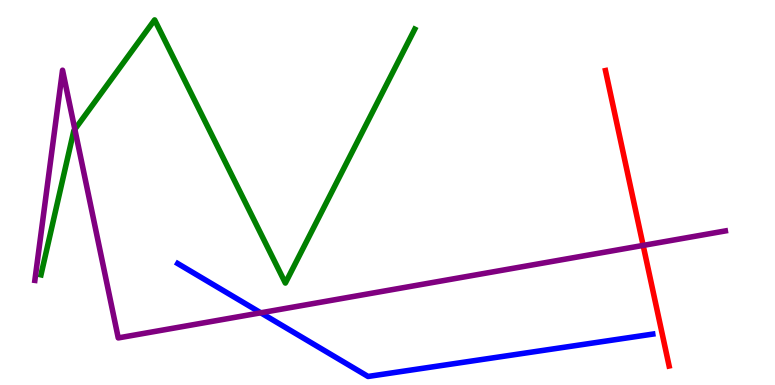[{'lines': ['blue', 'red'], 'intersections': []}, {'lines': ['green', 'red'], 'intersections': []}, {'lines': ['purple', 'red'], 'intersections': [{'x': 8.3, 'y': 3.63}]}, {'lines': ['blue', 'green'], 'intersections': []}, {'lines': ['blue', 'purple'], 'intersections': [{'x': 3.36, 'y': 1.88}]}, {'lines': ['green', 'purple'], 'intersections': [{'x': 0.966, 'y': 6.64}]}]